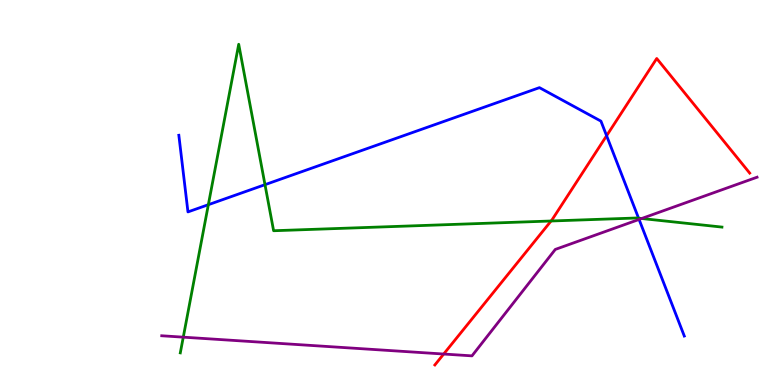[{'lines': ['blue', 'red'], 'intersections': [{'x': 7.83, 'y': 6.47}]}, {'lines': ['green', 'red'], 'intersections': [{'x': 7.11, 'y': 4.26}]}, {'lines': ['purple', 'red'], 'intersections': [{'x': 5.72, 'y': 0.804}]}, {'lines': ['blue', 'green'], 'intersections': [{'x': 2.69, 'y': 4.68}, {'x': 3.42, 'y': 5.2}, {'x': 8.24, 'y': 4.33}]}, {'lines': ['blue', 'purple'], 'intersections': [{'x': 8.25, 'y': 4.3}]}, {'lines': ['green', 'purple'], 'intersections': [{'x': 2.36, 'y': 1.24}, {'x': 8.28, 'y': 4.32}]}]